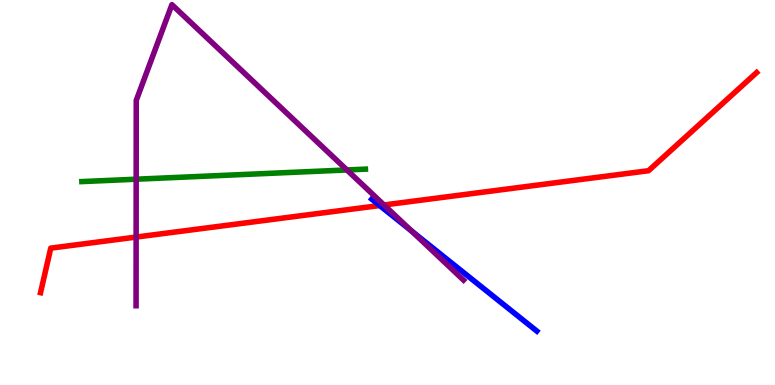[{'lines': ['blue', 'red'], 'intersections': [{'x': 4.9, 'y': 4.66}]}, {'lines': ['green', 'red'], 'intersections': []}, {'lines': ['purple', 'red'], 'intersections': [{'x': 1.76, 'y': 3.84}, {'x': 4.95, 'y': 4.68}]}, {'lines': ['blue', 'green'], 'intersections': []}, {'lines': ['blue', 'purple'], 'intersections': [{'x': 5.31, 'y': 4.0}]}, {'lines': ['green', 'purple'], 'intersections': [{'x': 1.76, 'y': 5.35}, {'x': 4.48, 'y': 5.59}]}]